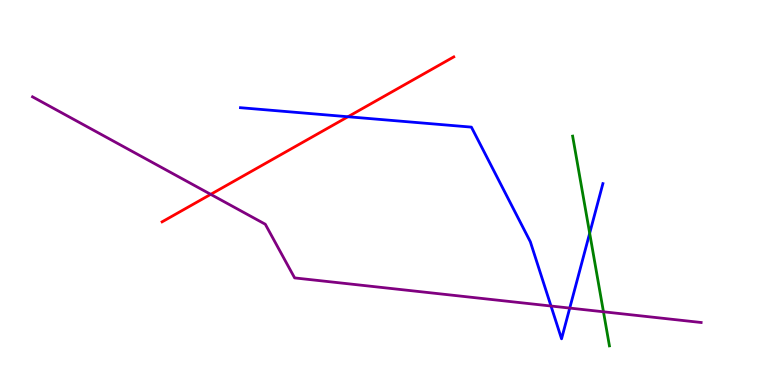[{'lines': ['blue', 'red'], 'intersections': [{'x': 4.49, 'y': 6.97}]}, {'lines': ['green', 'red'], 'intersections': []}, {'lines': ['purple', 'red'], 'intersections': [{'x': 2.72, 'y': 4.95}]}, {'lines': ['blue', 'green'], 'intersections': [{'x': 7.61, 'y': 3.94}]}, {'lines': ['blue', 'purple'], 'intersections': [{'x': 7.11, 'y': 2.05}, {'x': 7.35, 'y': 2.0}]}, {'lines': ['green', 'purple'], 'intersections': [{'x': 7.79, 'y': 1.9}]}]